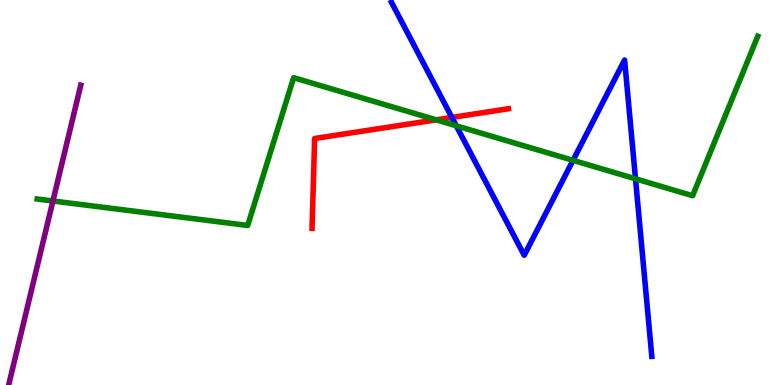[{'lines': ['blue', 'red'], 'intersections': [{'x': 5.83, 'y': 6.95}]}, {'lines': ['green', 'red'], 'intersections': [{'x': 5.63, 'y': 6.89}]}, {'lines': ['purple', 'red'], 'intersections': []}, {'lines': ['blue', 'green'], 'intersections': [{'x': 5.89, 'y': 6.73}, {'x': 7.39, 'y': 5.84}, {'x': 8.2, 'y': 5.36}]}, {'lines': ['blue', 'purple'], 'intersections': []}, {'lines': ['green', 'purple'], 'intersections': [{'x': 0.683, 'y': 4.78}]}]